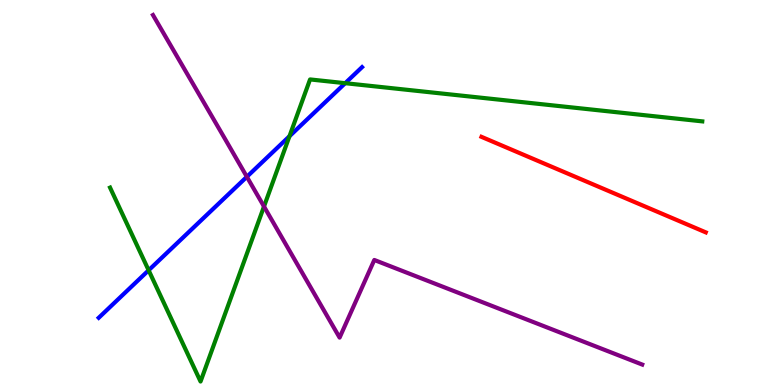[{'lines': ['blue', 'red'], 'intersections': []}, {'lines': ['green', 'red'], 'intersections': []}, {'lines': ['purple', 'red'], 'intersections': []}, {'lines': ['blue', 'green'], 'intersections': [{'x': 1.92, 'y': 2.98}, {'x': 3.74, 'y': 6.46}, {'x': 4.45, 'y': 7.84}]}, {'lines': ['blue', 'purple'], 'intersections': [{'x': 3.19, 'y': 5.41}]}, {'lines': ['green', 'purple'], 'intersections': [{'x': 3.41, 'y': 4.64}]}]